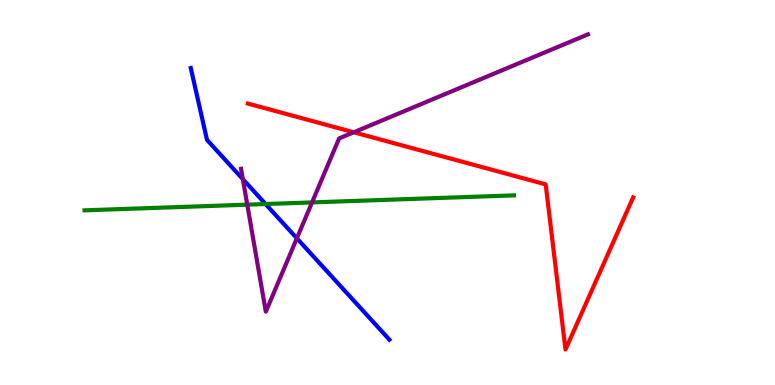[{'lines': ['blue', 'red'], 'intersections': []}, {'lines': ['green', 'red'], 'intersections': []}, {'lines': ['purple', 'red'], 'intersections': [{'x': 4.56, 'y': 6.56}]}, {'lines': ['blue', 'green'], 'intersections': [{'x': 3.43, 'y': 4.7}]}, {'lines': ['blue', 'purple'], 'intersections': [{'x': 3.13, 'y': 5.35}, {'x': 3.83, 'y': 3.81}]}, {'lines': ['green', 'purple'], 'intersections': [{'x': 3.19, 'y': 4.68}, {'x': 4.03, 'y': 4.74}]}]